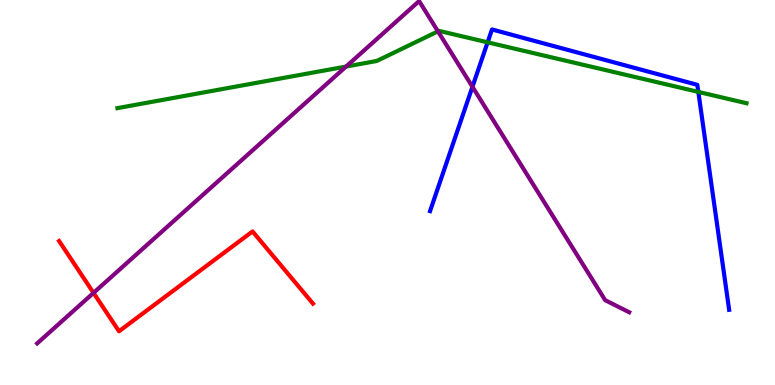[{'lines': ['blue', 'red'], 'intersections': []}, {'lines': ['green', 'red'], 'intersections': []}, {'lines': ['purple', 'red'], 'intersections': [{'x': 1.21, 'y': 2.39}]}, {'lines': ['blue', 'green'], 'intersections': [{'x': 6.29, 'y': 8.9}, {'x': 9.01, 'y': 7.61}]}, {'lines': ['blue', 'purple'], 'intersections': [{'x': 6.1, 'y': 7.75}]}, {'lines': ['green', 'purple'], 'intersections': [{'x': 4.47, 'y': 8.27}, {'x': 5.65, 'y': 9.19}]}]